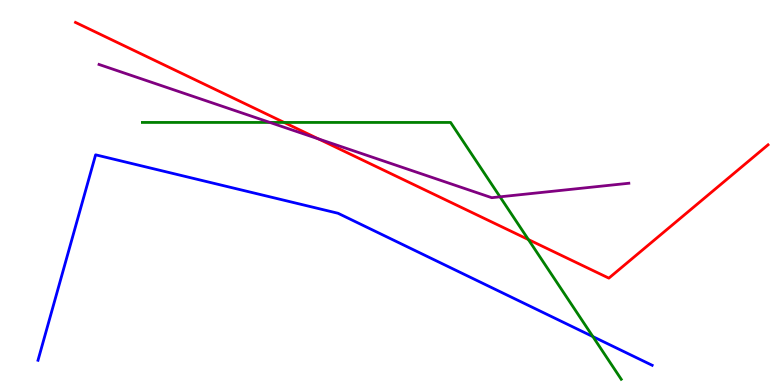[{'lines': ['blue', 'red'], 'intersections': []}, {'lines': ['green', 'red'], 'intersections': [{'x': 3.67, 'y': 6.82}, {'x': 6.82, 'y': 3.78}]}, {'lines': ['purple', 'red'], 'intersections': [{'x': 4.11, 'y': 6.39}]}, {'lines': ['blue', 'green'], 'intersections': [{'x': 7.65, 'y': 1.26}]}, {'lines': ['blue', 'purple'], 'intersections': []}, {'lines': ['green', 'purple'], 'intersections': [{'x': 3.48, 'y': 6.82}, {'x': 6.45, 'y': 4.89}]}]